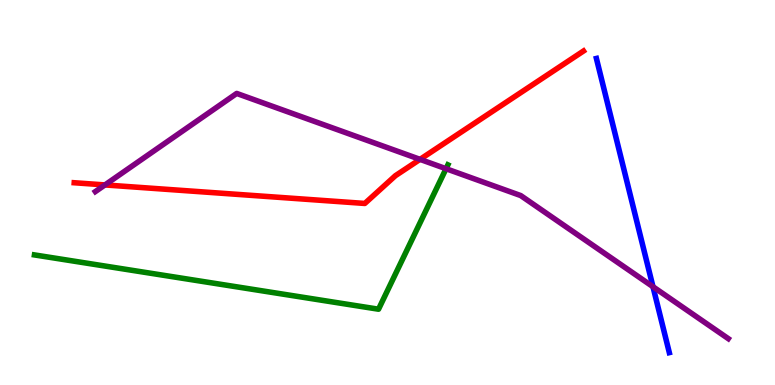[{'lines': ['blue', 'red'], 'intersections': []}, {'lines': ['green', 'red'], 'intersections': []}, {'lines': ['purple', 'red'], 'intersections': [{'x': 1.35, 'y': 5.2}, {'x': 5.42, 'y': 5.86}]}, {'lines': ['blue', 'green'], 'intersections': []}, {'lines': ['blue', 'purple'], 'intersections': [{'x': 8.43, 'y': 2.55}]}, {'lines': ['green', 'purple'], 'intersections': [{'x': 5.76, 'y': 5.62}]}]